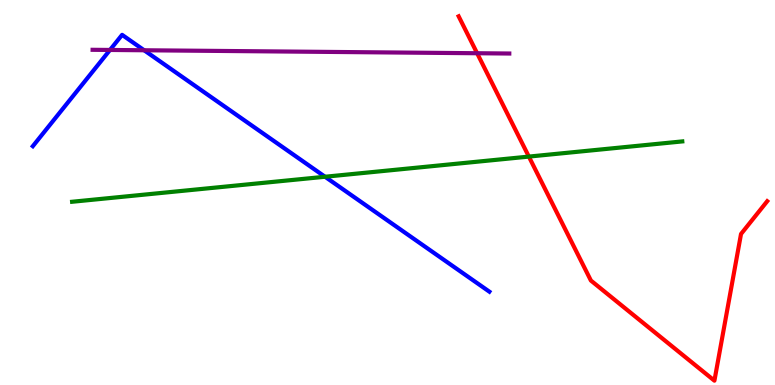[{'lines': ['blue', 'red'], 'intersections': []}, {'lines': ['green', 'red'], 'intersections': [{'x': 6.82, 'y': 5.93}]}, {'lines': ['purple', 'red'], 'intersections': [{'x': 6.16, 'y': 8.62}]}, {'lines': ['blue', 'green'], 'intersections': [{'x': 4.19, 'y': 5.41}]}, {'lines': ['blue', 'purple'], 'intersections': [{'x': 1.42, 'y': 8.7}, {'x': 1.86, 'y': 8.69}]}, {'lines': ['green', 'purple'], 'intersections': []}]